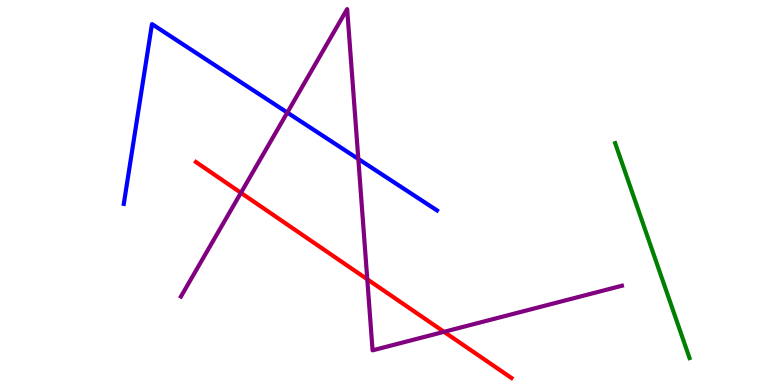[{'lines': ['blue', 'red'], 'intersections': []}, {'lines': ['green', 'red'], 'intersections': []}, {'lines': ['purple', 'red'], 'intersections': [{'x': 3.11, 'y': 4.99}, {'x': 4.74, 'y': 2.75}, {'x': 5.73, 'y': 1.38}]}, {'lines': ['blue', 'green'], 'intersections': []}, {'lines': ['blue', 'purple'], 'intersections': [{'x': 3.71, 'y': 7.08}, {'x': 4.62, 'y': 5.87}]}, {'lines': ['green', 'purple'], 'intersections': []}]